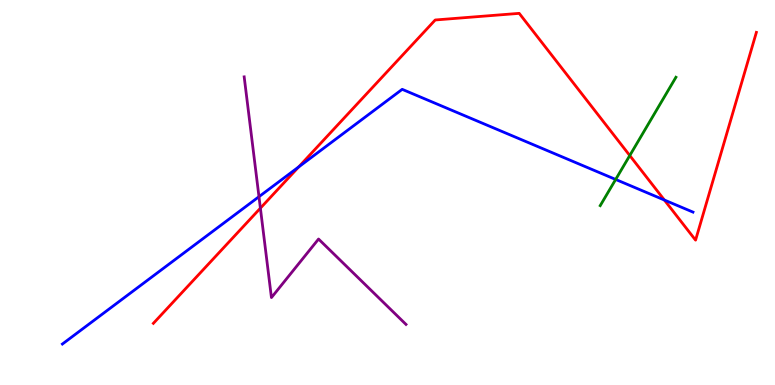[{'lines': ['blue', 'red'], 'intersections': [{'x': 3.85, 'y': 5.66}, {'x': 8.57, 'y': 4.8}]}, {'lines': ['green', 'red'], 'intersections': [{'x': 8.13, 'y': 5.96}]}, {'lines': ['purple', 'red'], 'intersections': [{'x': 3.36, 'y': 4.59}]}, {'lines': ['blue', 'green'], 'intersections': [{'x': 7.94, 'y': 5.34}]}, {'lines': ['blue', 'purple'], 'intersections': [{'x': 3.34, 'y': 4.89}]}, {'lines': ['green', 'purple'], 'intersections': []}]